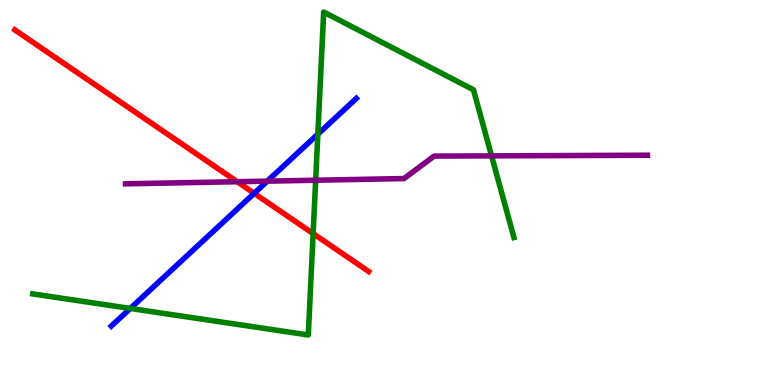[{'lines': ['blue', 'red'], 'intersections': [{'x': 3.28, 'y': 4.98}]}, {'lines': ['green', 'red'], 'intersections': [{'x': 4.04, 'y': 3.93}]}, {'lines': ['purple', 'red'], 'intersections': [{'x': 3.06, 'y': 5.28}]}, {'lines': ['blue', 'green'], 'intersections': [{'x': 1.68, 'y': 1.99}, {'x': 4.1, 'y': 6.52}]}, {'lines': ['blue', 'purple'], 'intersections': [{'x': 3.45, 'y': 5.29}]}, {'lines': ['green', 'purple'], 'intersections': [{'x': 4.07, 'y': 5.32}, {'x': 6.34, 'y': 5.95}]}]